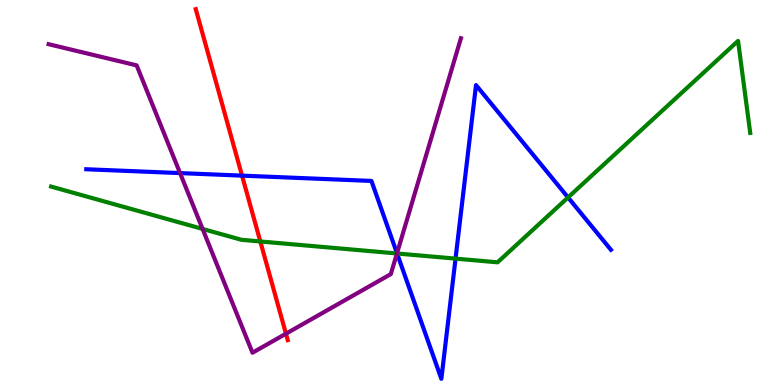[{'lines': ['blue', 'red'], 'intersections': [{'x': 3.12, 'y': 5.44}]}, {'lines': ['green', 'red'], 'intersections': [{'x': 3.36, 'y': 3.73}]}, {'lines': ['purple', 'red'], 'intersections': [{'x': 3.69, 'y': 1.33}]}, {'lines': ['blue', 'green'], 'intersections': [{'x': 5.12, 'y': 3.42}, {'x': 5.88, 'y': 3.28}, {'x': 7.33, 'y': 4.87}]}, {'lines': ['blue', 'purple'], 'intersections': [{'x': 2.32, 'y': 5.5}, {'x': 5.12, 'y': 3.42}]}, {'lines': ['green', 'purple'], 'intersections': [{'x': 2.61, 'y': 4.05}, {'x': 5.12, 'y': 3.42}]}]